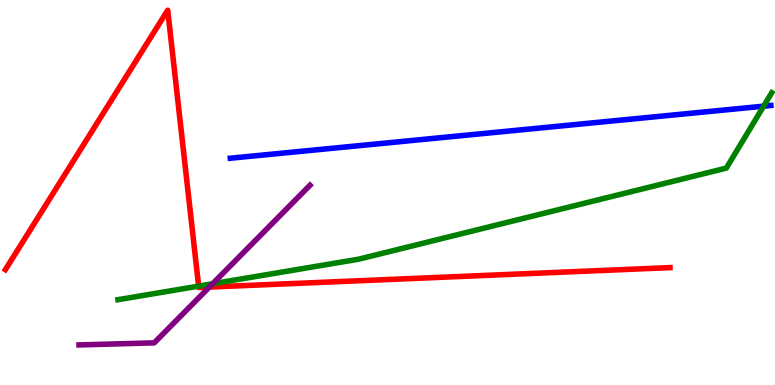[{'lines': ['blue', 'red'], 'intersections': []}, {'lines': ['green', 'red'], 'intersections': [{'x': 2.56, 'y': 2.57}]}, {'lines': ['purple', 'red'], 'intersections': [{'x': 2.7, 'y': 2.54}]}, {'lines': ['blue', 'green'], 'intersections': [{'x': 9.85, 'y': 7.24}]}, {'lines': ['blue', 'purple'], 'intersections': []}, {'lines': ['green', 'purple'], 'intersections': [{'x': 2.74, 'y': 2.63}]}]